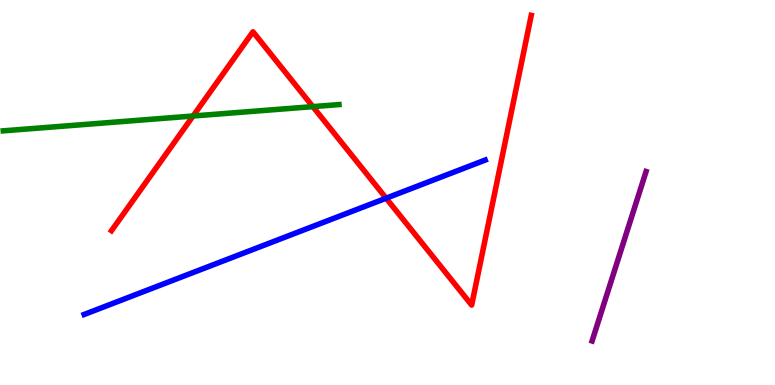[{'lines': ['blue', 'red'], 'intersections': [{'x': 4.98, 'y': 4.85}]}, {'lines': ['green', 'red'], 'intersections': [{'x': 2.49, 'y': 6.99}, {'x': 4.04, 'y': 7.23}]}, {'lines': ['purple', 'red'], 'intersections': []}, {'lines': ['blue', 'green'], 'intersections': []}, {'lines': ['blue', 'purple'], 'intersections': []}, {'lines': ['green', 'purple'], 'intersections': []}]